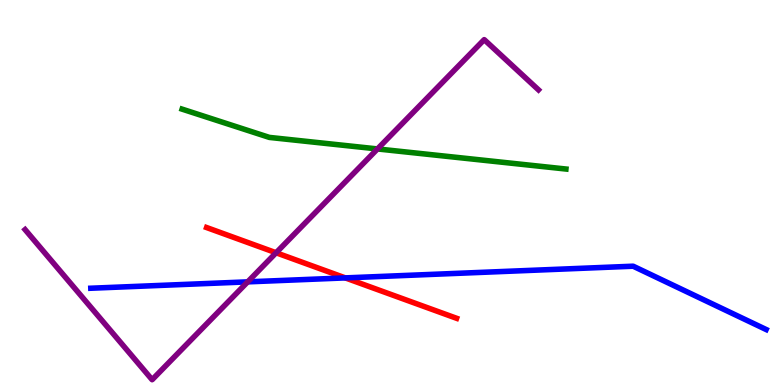[{'lines': ['blue', 'red'], 'intersections': [{'x': 4.46, 'y': 2.78}]}, {'lines': ['green', 'red'], 'intersections': []}, {'lines': ['purple', 'red'], 'intersections': [{'x': 3.56, 'y': 3.43}]}, {'lines': ['blue', 'green'], 'intersections': []}, {'lines': ['blue', 'purple'], 'intersections': [{'x': 3.2, 'y': 2.68}]}, {'lines': ['green', 'purple'], 'intersections': [{'x': 4.87, 'y': 6.13}]}]